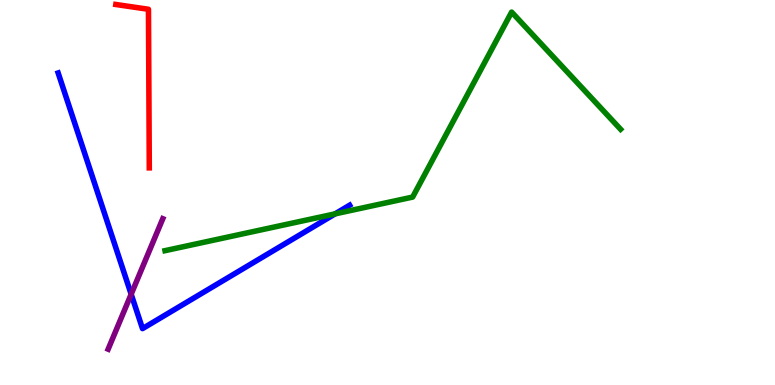[{'lines': ['blue', 'red'], 'intersections': []}, {'lines': ['green', 'red'], 'intersections': []}, {'lines': ['purple', 'red'], 'intersections': []}, {'lines': ['blue', 'green'], 'intersections': [{'x': 4.32, 'y': 4.45}]}, {'lines': ['blue', 'purple'], 'intersections': [{'x': 1.69, 'y': 2.36}]}, {'lines': ['green', 'purple'], 'intersections': []}]